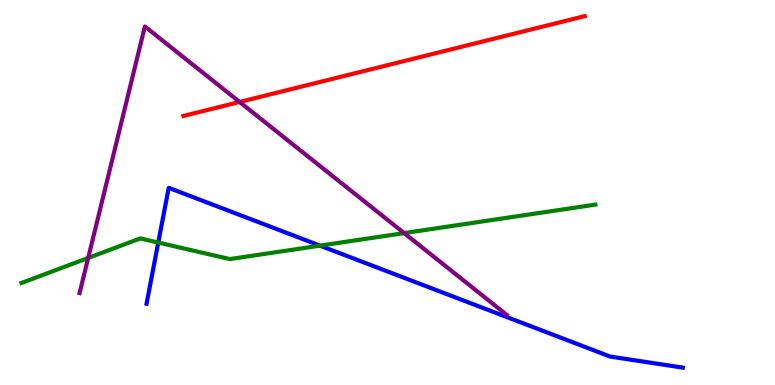[{'lines': ['blue', 'red'], 'intersections': []}, {'lines': ['green', 'red'], 'intersections': []}, {'lines': ['purple', 'red'], 'intersections': [{'x': 3.09, 'y': 7.35}]}, {'lines': ['blue', 'green'], 'intersections': [{'x': 2.04, 'y': 3.7}, {'x': 4.13, 'y': 3.62}]}, {'lines': ['blue', 'purple'], 'intersections': []}, {'lines': ['green', 'purple'], 'intersections': [{'x': 1.14, 'y': 3.3}, {'x': 5.21, 'y': 3.95}]}]